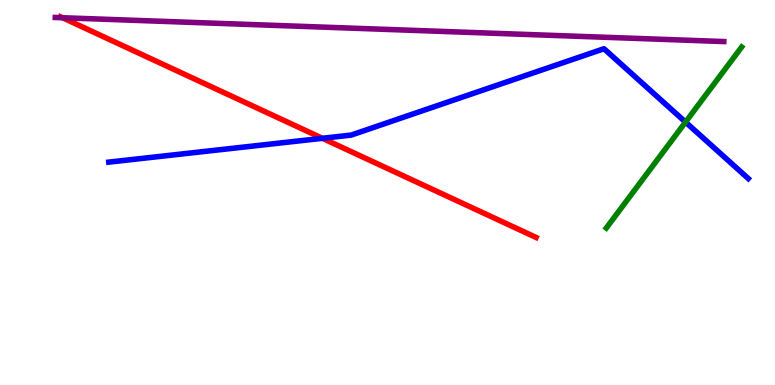[{'lines': ['blue', 'red'], 'intersections': [{'x': 4.16, 'y': 6.41}]}, {'lines': ['green', 'red'], 'intersections': []}, {'lines': ['purple', 'red'], 'intersections': [{'x': 0.807, 'y': 9.54}]}, {'lines': ['blue', 'green'], 'intersections': [{'x': 8.85, 'y': 6.83}]}, {'lines': ['blue', 'purple'], 'intersections': []}, {'lines': ['green', 'purple'], 'intersections': []}]